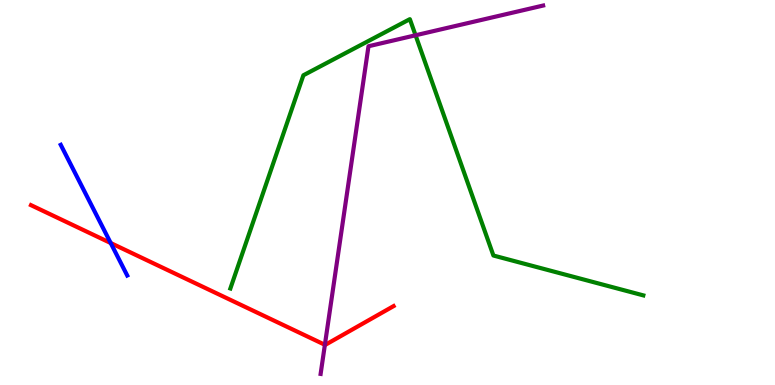[{'lines': ['blue', 'red'], 'intersections': [{'x': 1.43, 'y': 3.69}]}, {'lines': ['green', 'red'], 'intersections': []}, {'lines': ['purple', 'red'], 'intersections': [{'x': 4.19, 'y': 1.04}]}, {'lines': ['blue', 'green'], 'intersections': []}, {'lines': ['blue', 'purple'], 'intersections': []}, {'lines': ['green', 'purple'], 'intersections': [{'x': 5.36, 'y': 9.08}]}]